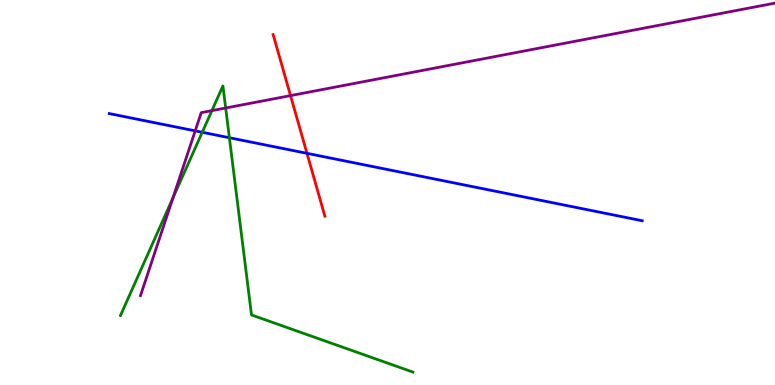[{'lines': ['blue', 'red'], 'intersections': [{'x': 3.96, 'y': 6.02}]}, {'lines': ['green', 'red'], 'intersections': []}, {'lines': ['purple', 'red'], 'intersections': [{'x': 3.75, 'y': 7.52}]}, {'lines': ['blue', 'green'], 'intersections': [{'x': 2.61, 'y': 6.56}, {'x': 2.96, 'y': 6.42}]}, {'lines': ['blue', 'purple'], 'intersections': [{'x': 2.52, 'y': 6.6}]}, {'lines': ['green', 'purple'], 'intersections': [{'x': 2.23, 'y': 4.86}, {'x': 2.73, 'y': 7.13}, {'x': 2.91, 'y': 7.19}]}]